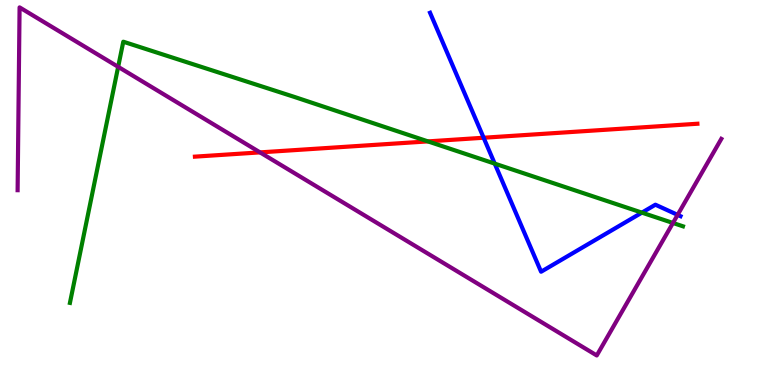[{'lines': ['blue', 'red'], 'intersections': [{'x': 6.24, 'y': 6.42}]}, {'lines': ['green', 'red'], 'intersections': [{'x': 5.52, 'y': 6.33}]}, {'lines': ['purple', 'red'], 'intersections': [{'x': 3.36, 'y': 6.04}]}, {'lines': ['blue', 'green'], 'intersections': [{'x': 6.38, 'y': 5.75}, {'x': 8.28, 'y': 4.48}]}, {'lines': ['blue', 'purple'], 'intersections': [{'x': 8.74, 'y': 4.42}]}, {'lines': ['green', 'purple'], 'intersections': [{'x': 1.52, 'y': 8.26}, {'x': 8.68, 'y': 4.21}]}]